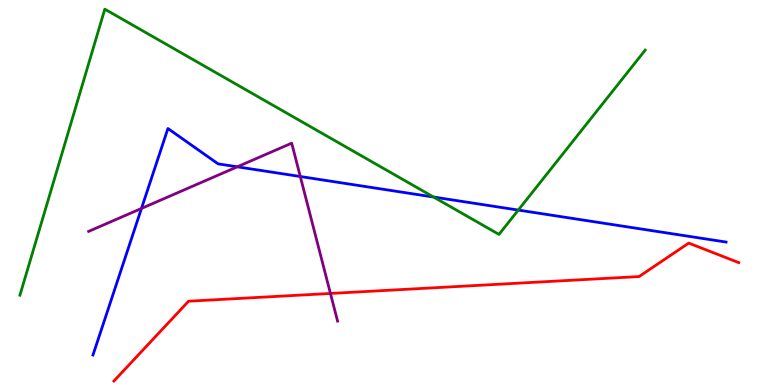[{'lines': ['blue', 'red'], 'intersections': []}, {'lines': ['green', 'red'], 'intersections': []}, {'lines': ['purple', 'red'], 'intersections': [{'x': 4.26, 'y': 2.38}]}, {'lines': ['blue', 'green'], 'intersections': [{'x': 5.59, 'y': 4.88}, {'x': 6.69, 'y': 4.54}]}, {'lines': ['blue', 'purple'], 'intersections': [{'x': 1.83, 'y': 4.59}, {'x': 3.06, 'y': 5.67}, {'x': 3.87, 'y': 5.42}]}, {'lines': ['green', 'purple'], 'intersections': []}]